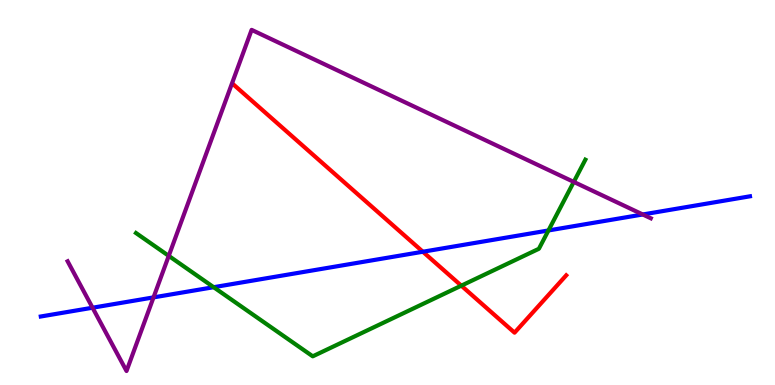[{'lines': ['blue', 'red'], 'intersections': [{'x': 5.46, 'y': 3.46}]}, {'lines': ['green', 'red'], 'intersections': [{'x': 5.95, 'y': 2.58}]}, {'lines': ['purple', 'red'], 'intersections': []}, {'lines': ['blue', 'green'], 'intersections': [{'x': 2.76, 'y': 2.54}, {'x': 7.08, 'y': 4.01}]}, {'lines': ['blue', 'purple'], 'intersections': [{'x': 1.19, 'y': 2.01}, {'x': 1.98, 'y': 2.28}, {'x': 8.29, 'y': 4.43}]}, {'lines': ['green', 'purple'], 'intersections': [{'x': 2.18, 'y': 3.35}, {'x': 7.4, 'y': 5.27}]}]